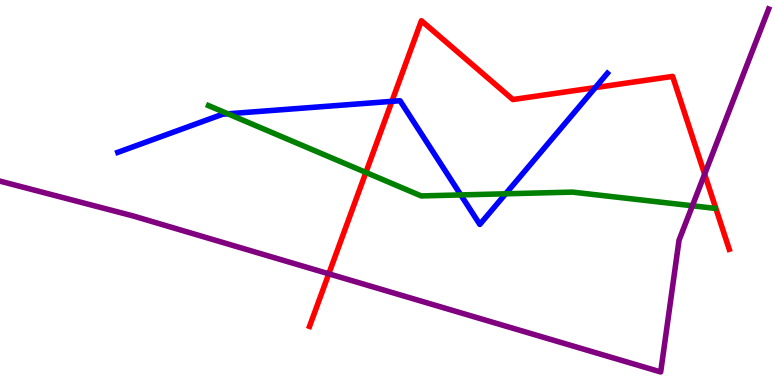[{'lines': ['blue', 'red'], 'intersections': [{'x': 5.06, 'y': 7.37}, {'x': 7.68, 'y': 7.72}]}, {'lines': ['green', 'red'], 'intersections': [{'x': 4.72, 'y': 5.52}]}, {'lines': ['purple', 'red'], 'intersections': [{'x': 4.24, 'y': 2.89}, {'x': 9.09, 'y': 5.48}]}, {'lines': ['blue', 'green'], 'intersections': [{'x': 2.94, 'y': 7.04}, {'x': 5.95, 'y': 4.94}, {'x': 6.52, 'y': 4.97}]}, {'lines': ['blue', 'purple'], 'intersections': []}, {'lines': ['green', 'purple'], 'intersections': [{'x': 8.93, 'y': 4.65}]}]